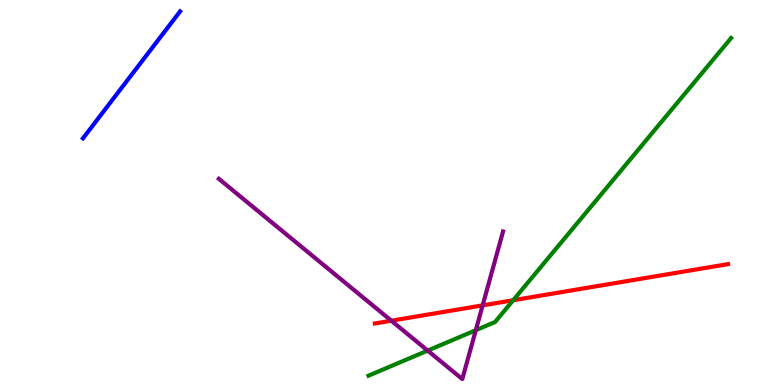[{'lines': ['blue', 'red'], 'intersections': []}, {'lines': ['green', 'red'], 'intersections': [{'x': 6.62, 'y': 2.2}]}, {'lines': ['purple', 'red'], 'intersections': [{'x': 5.05, 'y': 1.67}, {'x': 6.23, 'y': 2.07}]}, {'lines': ['blue', 'green'], 'intersections': []}, {'lines': ['blue', 'purple'], 'intersections': []}, {'lines': ['green', 'purple'], 'intersections': [{'x': 5.52, 'y': 0.894}, {'x': 6.14, 'y': 1.42}]}]